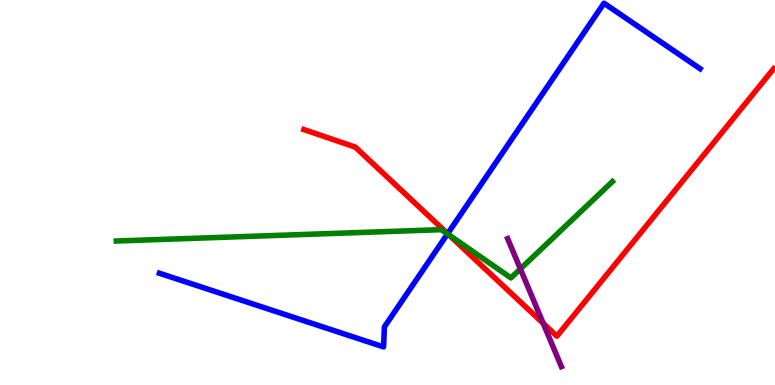[{'lines': ['blue', 'red'], 'intersections': [{'x': 5.78, 'y': 3.93}]}, {'lines': ['green', 'red'], 'intersections': [{'x': 5.79, 'y': 3.9}]}, {'lines': ['purple', 'red'], 'intersections': [{'x': 7.01, 'y': 1.6}]}, {'lines': ['blue', 'green'], 'intersections': [{'x': 5.77, 'y': 3.92}]}, {'lines': ['blue', 'purple'], 'intersections': []}, {'lines': ['green', 'purple'], 'intersections': [{'x': 6.71, 'y': 3.02}]}]